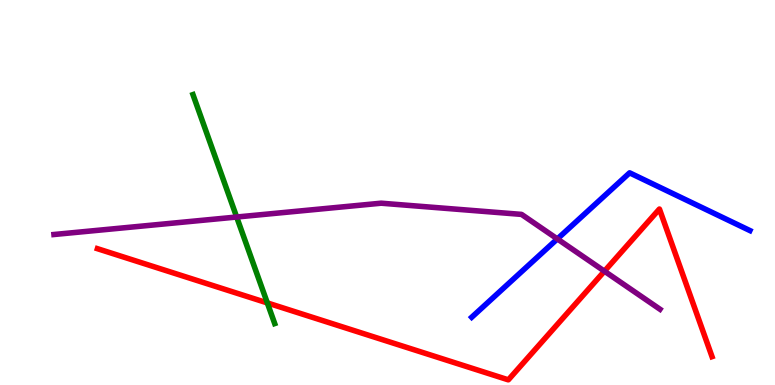[{'lines': ['blue', 'red'], 'intersections': []}, {'lines': ['green', 'red'], 'intersections': [{'x': 3.45, 'y': 2.13}]}, {'lines': ['purple', 'red'], 'intersections': [{'x': 7.8, 'y': 2.96}]}, {'lines': ['blue', 'green'], 'intersections': []}, {'lines': ['blue', 'purple'], 'intersections': [{'x': 7.19, 'y': 3.79}]}, {'lines': ['green', 'purple'], 'intersections': [{'x': 3.05, 'y': 4.36}]}]